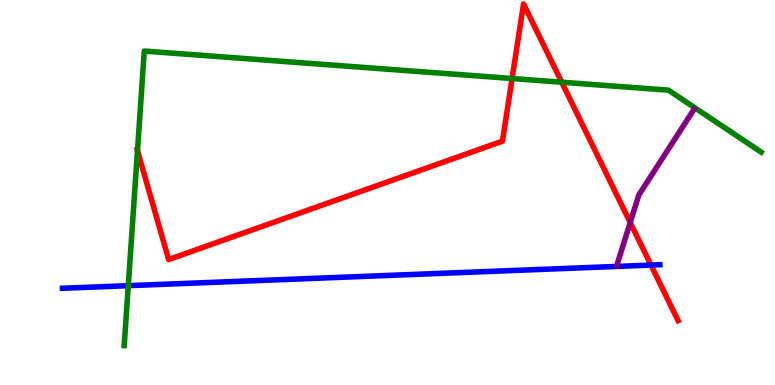[{'lines': ['blue', 'red'], 'intersections': [{'x': 8.4, 'y': 3.11}]}, {'lines': ['green', 'red'], 'intersections': [{'x': 1.77, 'y': 6.08}, {'x': 6.61, 'y': 7.96}, {'x': 7.25, 'y': 7.86}]}, {'lines': ['purple', 'red'], 'intersections': [{'x': 8.13, 'y': 4.22}]}, {'lines': ['blue', 'green'], 'intersections': [{'x': 1.66, 'y': 2.58}]}, {'lines': ['blue', 'purple'], 'intersections': []}, {'lines': ['green', 'purple'], 'intersections': []}]